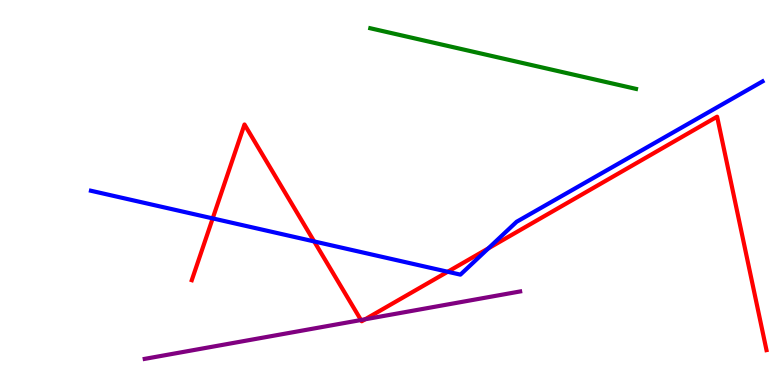[{'lines': ['blue', 'red'], 'intersections': [{'x': 2.74, 'y': 4.33}, {'x': 4.05, 'y': 3.73}, {'x': 5.78, 'y': 2.94}, {'x': 6.3, 'y': 3.55}]}, {'lines': ['green', 'red'], 'intersections': []}, {'lines': ['purple', 'red'], 'intersections': [{'x': 4.66, 'y': 1.69}, {'x': 4.71, 'y': 1.71}]}, {'lines': ['blue', 'green'], 'intersections': []}, {'lines': ['blue', 'purple'], 'intersections': []}, {'lines': ['green', 'purple'], 'intersections': []}]